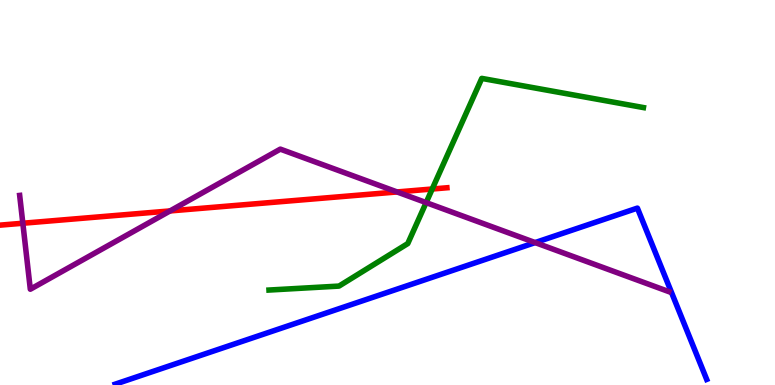[{'lines': ['blue', 'red'], 'intersections': []}, {'lines': ['green', 'red'], 'intersections': [{'x': 5.58, 'y': 5.09}]}, {'lines': ['purple', 'red'], 'intersections': [{'x': 0.295, 'y': 4.2}, {'x': 2.19, 'y': 4.52}, {'x': 5.12, 'y': 5.01}]}, {'lines': ['blue', 'green'], 'intersections': []}, {'lines': ['blue', 'purple'], 'intersections': [{'x': 6.91, 'y': 3.7}]}, {'lines': ['green', 'purple'], 'intersections': [{'x': 5.5, 'y': 4.74}]}]